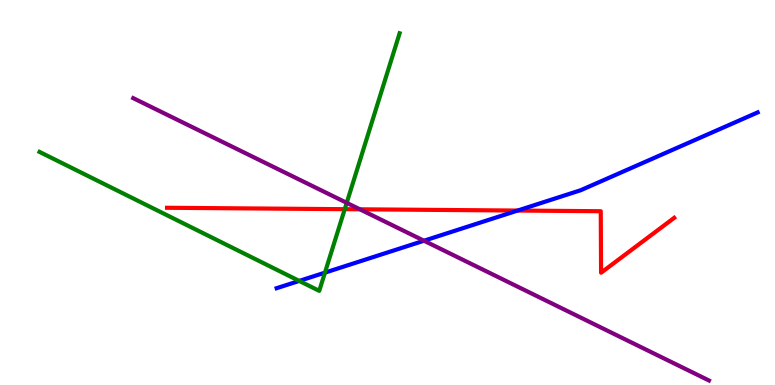[{'lines': ['blue', 'red'], 'intersections': [{'x': 6.68, 'y': 4.53}]}, {'lines': ['green', 'red'], 'intersections': [{'x': 4.45, 'y': 4.57}]}, {'lines': ['purple', 'red'], 'intersections': [{'x': 4.64, 'y': 4.56}]}, {'lines': ['blue', 'green'], 'intersections': [{'x': 3.86, 'y': 2.7}, {'x': 4.19, 'y': 2.92}]}, {'lines': ['blue', 'purple'], 'intersections': [{'x': 5.47, 'y': 3.75}]}, {'lines': ['green', 'purple'], 'intersections': [{'x': 4.47, 'y': 4.73}]}]